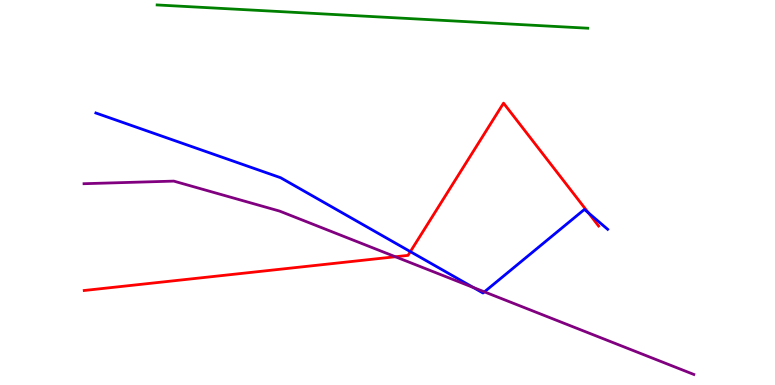[{'lines': ['blue', 'red'], 'intersections': [{'x': 5.29, 'y': 3.46}, {'x': 7.59, 'y': 4.47}]}, {'lines': ['green', 'red'], 'intersections': []}, {'lines': ['purple', 'red'], 'intersections': [{'x': 5.1, 'y': 3.33}]}, {'lines': ['blue', 'green'], 'intersections': []}, {'lines': ['blue', 'purple'], 'intersections': [{'x': 6.11, 'y': 2.53}, {'x': 6.25, 'y': 2.42}]}, {'lines': ['green', 'purple'], 'intersections': []}]